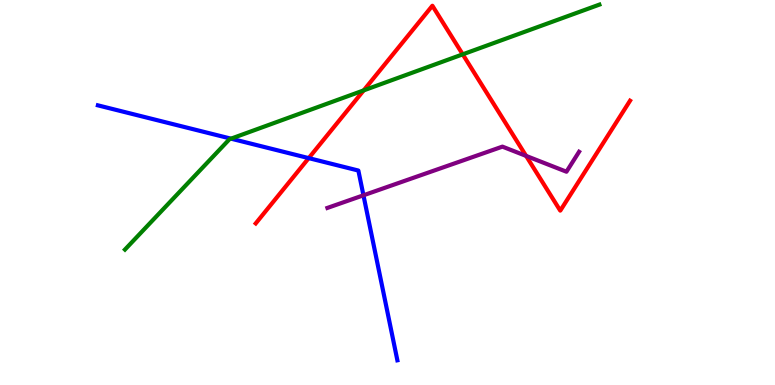[{'lines': ['blue', 'red'], 'intersections': [{'x': 3.98, 'y': 5.89}]}, {'lines': ['green', 'red'], 'intersections': [{'x': 4.69, 'y': 7.65}, {'x': 5.97, 'y': 8.59}]}, {'lines': ['purple', 'red'], 'intersections': [{'x': 6.79, 'y': 5.95}]}, {'lines': ['blue', 'green'], 'intersections': [{'x': 2.98, 'y': 6.4}]}, {'lines': ['blue', 'purple'], 'intersections': [{'x': 4.69, 'y': 4.93}]}, {'lines': ['green', 'purple'], 'intersections': []}]